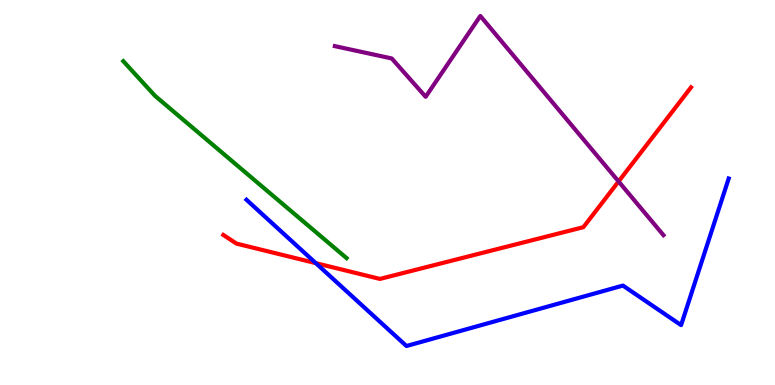[{'lines': ['blue', 'red'], 'intersections': [{'x': 4.08, 'y': 3.17}]}, {'lines': ['green', 'red'], 'intersections': []}, {'lines': ['purple', 'red'], 'intersections': [{'x': 7.98, 'y': 5.29}]}, {'lines': ['blue', 'green'], 'intersections': []}, {'lines': ['blue', 'purple'], 'intersections': []}, {'lines': ['green', 'purple'], 'intersections': []}]